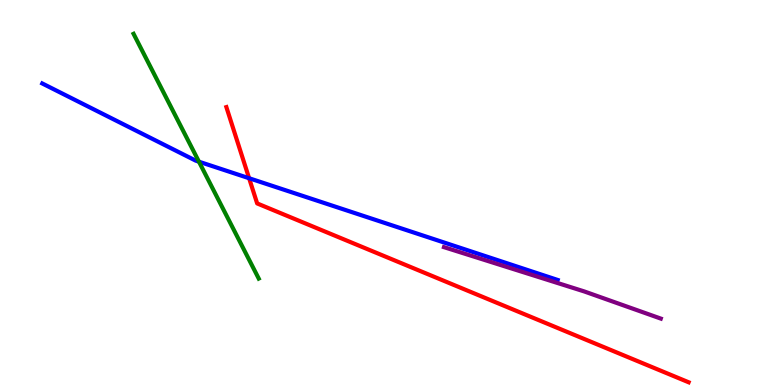[{'lines': ['blue', 'red'], 'intersections': [{'x': 3.21, 'y': 5.37}]}, {'lines': ['green', 'red'], 'intersections': []}, {'lines': ['purple', 'red'], 'intersections': []}, {'lines': ['blue', 'green'], 'intersections': [{'x': 2.57, 'y': 5.8}]}, {'lines': ['blue', 'purple'], 'intersections': []}, {'lines': ['green', 'purple'], 'intersections': []}]